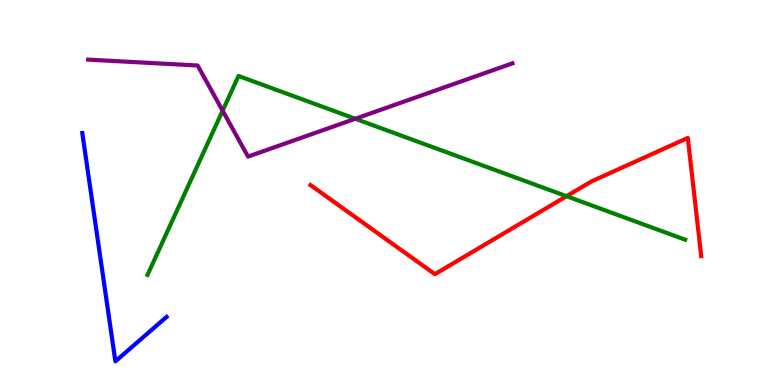[{'lines': ['blue', 'red'], 'intersections': []}, {'lines': ['green', 'red'], 'intersections': [{'x': 7.31, 'y': 4.9}]}, {'lines': ['purple', 'red'], 'intersections': []}, {'lines': ['blue', 'green'], 'intersections': []}, {'lines': ['blue', 'purple'], 'intersections': []}, {'lines': ['green', 'purple'], 'intersections': [{'x': 2.87, 'y': 7.13}, {'x': 4.58, 'y': 6.92}]}]